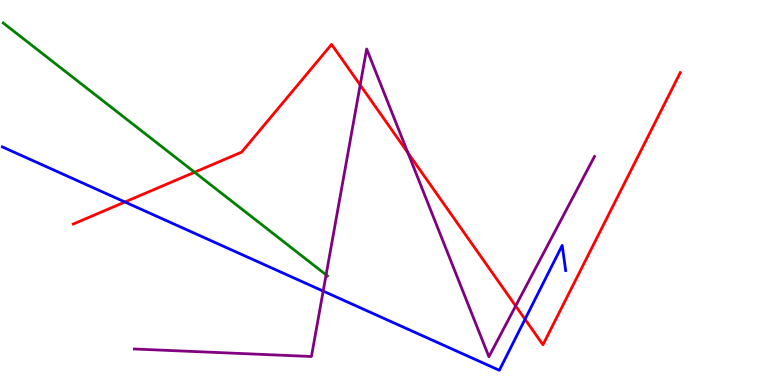[{'lines': ['blue', 'red'], 'intersections': [{'x': 1.61, 'y': 4.75}, {'x': 6.77, 'y': 1.71}]}, {'lines': ['green', 'red'], 'intersections': [{'x': 2.51, 'y': 5.53}]}, {'lines': ['purple', 'red'], 'intersections': [{'x': 4.65, 'y': 7.79}, {'x': 5.26, 'y': 6.03}, {'x': 6.65, 'y': 2.05}]}, {'lines': ['blue', 'green'], 'intersections': []}, {'lines': ['blue', 'purple'], 'intersections': [{'x': 4.17, 'y': 2.44}]}, {'lines': ['green', 'purple'], 'intersections': [{'x': 4.21, 'y': 2.86}]}]